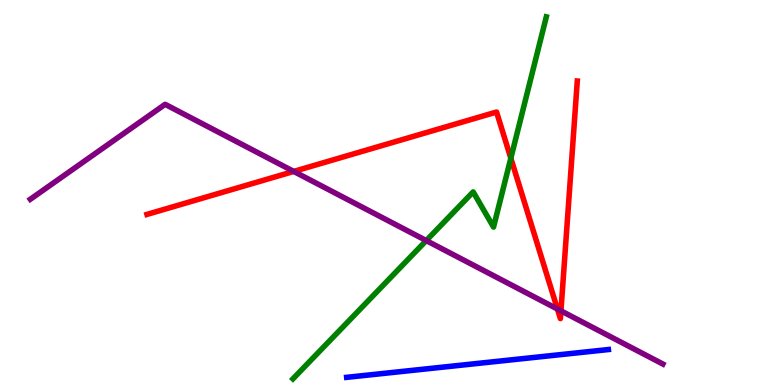[{'lines': ['blue', 'red'], 'intersections': []}, {'lines': ['green', 'red'], 'intersections': [{'x': 6.59, 'y': 5.89}]}, {'lines': ['purple', 'red'], 'intersections': [{'x': 3.79, 'y': 5.55}, {'x': 7.19, 'y': 1.97}, {'x': 7.24, 'y': 1.93}]}, {'lines': ['blue', 'green'], 'intersections': []}, {'lines': ['blue', 'purple'], 'intersections': []}, {'lines': ['green', 'purple'], 'intersections': [{'x': 5.5, 'y': 3.75}]}]